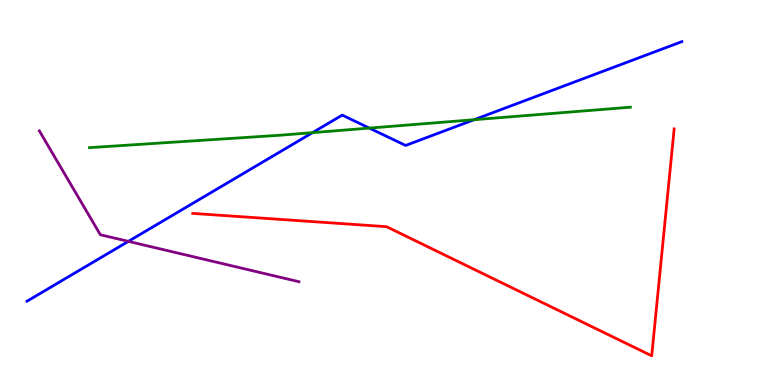[{'lines': ['blue', 'red'], 'intersections': []}, {'lines': ['green', 'red'], 'intersections': []}, {'lines': ['purple', 'red'], 'intersections': []}, {'lines': ['blue', 'green'], 'intersections': [{'x': 4.03, 'y': 6.56}, {'x': 4.77, 'y': 6.67}, {'x': 6.12, 'y': 6.89}]}, {'lines': ['blue', 'purple'], 'intersections': [{'x': 1.66, 'y': 3.73}]}, {'lines': ['green', 'purple'], 'intersections': []}]